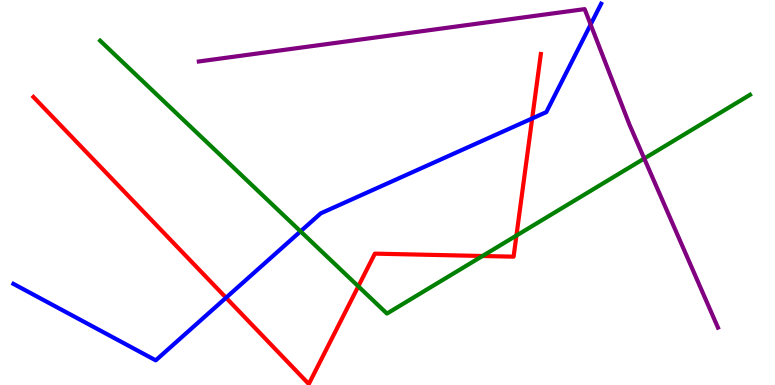[{'lines': ['blue', 'red'], 'intersections': [{'x': 2.92, 'y': 2.27}, {'x': 6.87, 'y': 6.92}]}, {'lines': ['green', 'red'], 'intersections': [{'x': 4.62, 'y': 2.56}, {'x': 6.23, 'y': 3.35}, {'x': 6.66, 'y': 3.88}]}, {'lines': ['purple', 'red'], 'intersections': []}, {'lines': ['blue', 'green'], 'intersections': [{'x': 3.88, 'y': 3.99}]}, {'lines': ['blue', 'purple'], 'intersections': [{'x': 7.62, 'y': 9.36}]}, {'lines': ['green', 'purple'], 'intersections': [{'x': 8.31, 'y': 5.88}]}]